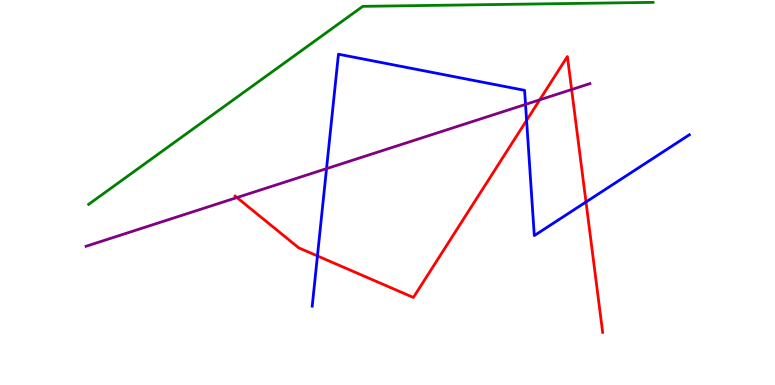[{'lines': ['blue', 'red'], 'intersections': [{'x': 4.1, 'y': 3.35}, {'x': 6.79, 'y': 6.87}, {'x': 7.56, 'y': 4.75}]}, {'lines': ['green', 'red'], 'intersections': []}, {'lines': ['purple', 'red'], 'intersections': [{'x': 3.06, 'y': 4.87}, {'x': 6.96, 'y': 7.41}, {'x': 7.38, 'y': 7.67}]}, {'lines': ['blue', 'green'], 'intersections': []}, {'lines': ['blue', 'purple'], 'intersections': [{'x': 4.21, 'y': 5.62}, {'x': 6.78, 'y': 7.29}]}, {'lines': ['green', 'purple'], 'intersections': []}]